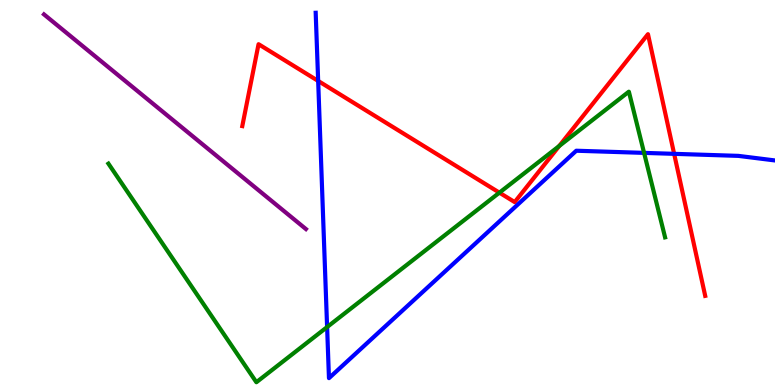[{'lines': ['blue', 'red'], 'intersections': [{'x': 4.11, 'y': 7.9}, {'x': 8.7, 'y': 6.0}]}, {'lines': ['green', 'red'], 'intersections': [{'x': 6.44, 'y': 5.0}, {'x': 7.22, 'y': 6.21}]}, {'lines': ['purple', 'red'], 'intersections': []}, {'lines': ['blue', 'green'], 'intersections': [{'x': 4.22, 'y': 1.51}, {'x': 8.31, 'y': 6.03}]}, {'lines': ['blue', 'purple'], 'intersections': []}, {'lines': ['green', 'purple'], 'intersections': []}]